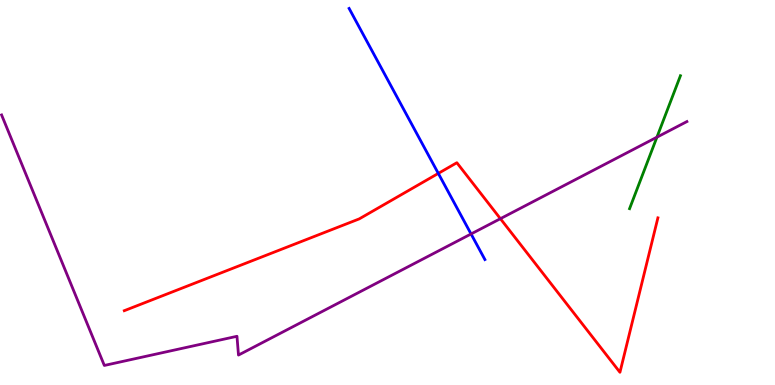[{'lines': ['blue', 'red'], 'intersections': [{'x': 5.66, 'y': 5.5}]}, {'lines': ['green', 'red'], 'intersections': []}, {'lines': ['purple', 'red'], 'intersections': [{'x': 6.46, 'y': 4.32}]}, {'lines': ['blue', 'green'], 'intersections': []}, {'lines': ['blue', 'purple'], 'intersections': [{'x': 6.08, 'y': 3.92}]}, {'lines': ['green', 'purple'], 'intersections': [{'x': 8.48, 'y': 6.44}]}]